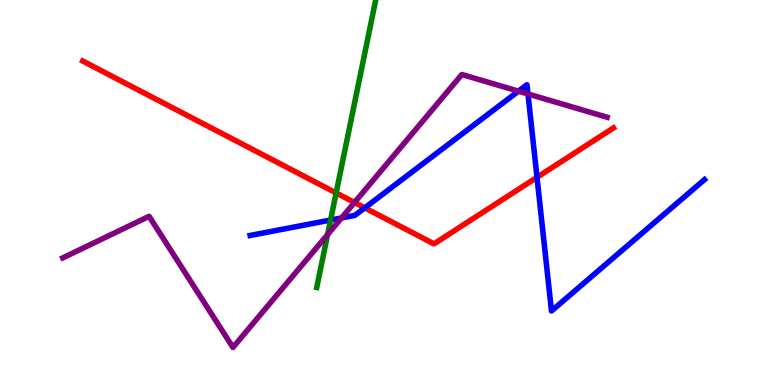[{'lines': ['blue', 'red'], 'intersections': [{'x': 4.71, 'y': 4.6}, {'x': 6.93, 'y': 5.39}]}, {'lines': ['green', 'red'], 'intersections': [{'x': 4.34, 'y': 4.99}]}, {'lines': ['purple', 'red'], 'intersections': [{'x': 4.57, 'y': 4.74}]}, {'lines': ['blue', 'green'], 'intersections': [{'x': 4.27, 'y': 4.28}]}, {'lines': ['blue', 'purple'], 'intersections': [{'x': 4.41, 'y': 4.34}, {'x': 6.69, 'y': 7.63}, {'x': 6.81, 'y': 7.56}]}, {'lines': ['green', 'purple'], 'intersections': [{'x': 4.23, 'y': 3.91}]}]